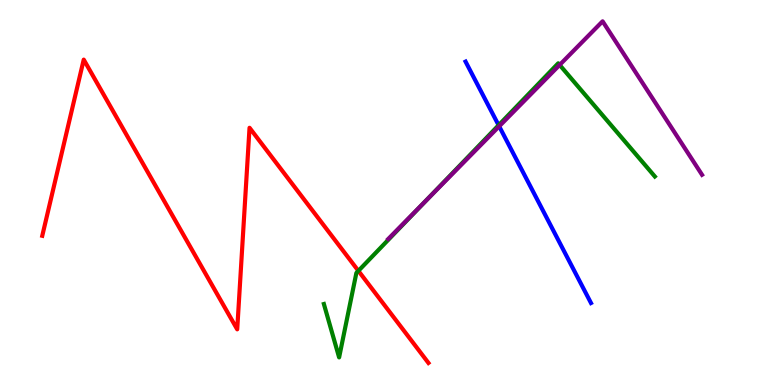[{'lines': ['blue', 'red'], 'intersections': []}, {'lines': ['green', 'red'], 'intersections': [{'x': 4.62, 'y': 2.96}]}, {'lines': ['purple', 'red'], 'intersections': []}, {'lines': ['blue', 'green'], 'intersections': [{'x': 6.43, 'y': 6.75}]}, {'lines': ['blue', 'purple'], 'intersections': [{'x': 6.44, 'y': 6.72}]}, {'lines': ['green', 'purple'], 'intersections': [{'x': 5.51, 'y': 4.81}, {'x': 7.22, 'y': 8.31}]}]